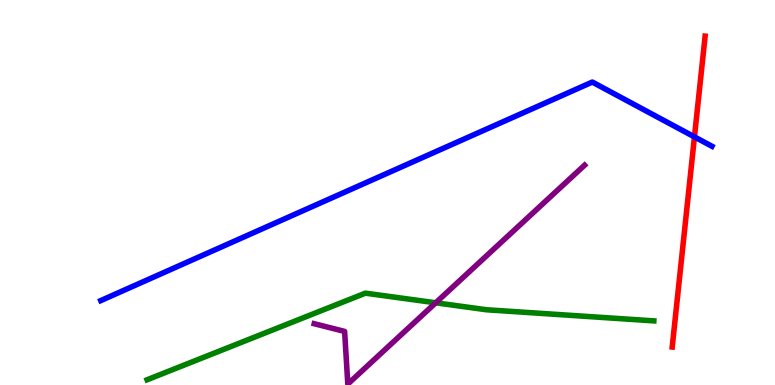[{'lines': ['blue', 'red'], 'intersections': [{'x': 8.96, 'y': 6.44}]}, {'lines': ['green', 'red'], 'intersections': []}, {'lines': ['purple', 'red'], 'intersections': []}, {'lines': ['blue', 'green'], 'intersections': []}, {'lines': ['blue', 'purple'], 'intersections': []}, {'lines': ['green', 'purple'], 'intersections': [{'x': 5.62, 'y': 2.13}]}]